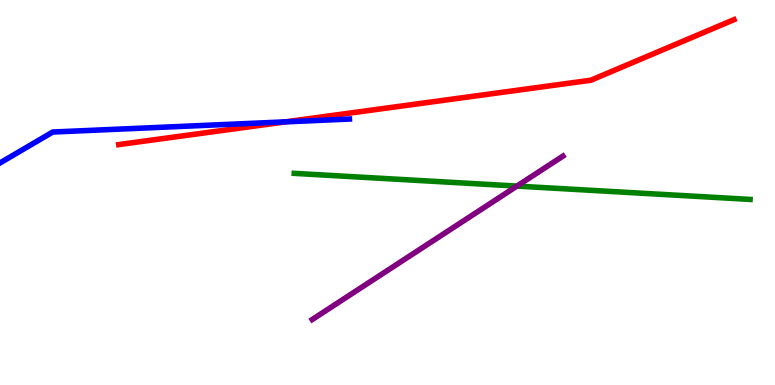[{'lines': ['blue', 'red'], 'intersections': [{'x': 3.69, 'y': 6.84}]}, {'lines': ['green', 'red'], 'intersections': []}, {'lines': ['purple', 'red'], 'intersections': []}, {'lines': ['blue', 'green'], 'intersections': []}, {'lines': ['blue', 'purple'], 'intersections': []}, {'lines': ['green', 'purple'], 'intersections': [{'x': 6.67, 'y': 5.17}]}]